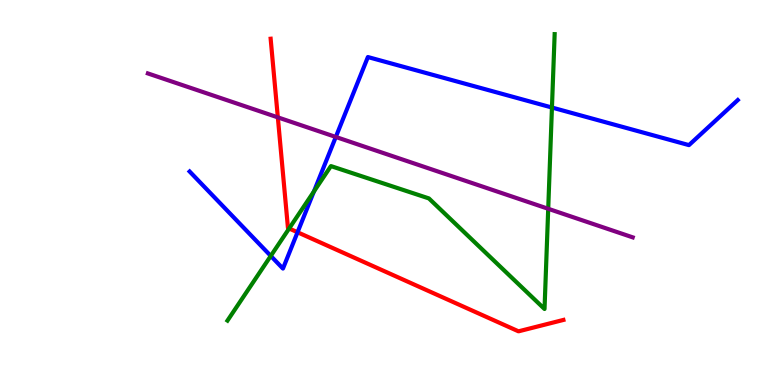[{'lines': ['blue', 'red'], 'intersections': [{'x': 3.84, 'y': 3.97}]}, {'lines': ['green', 'red'], 'intersections': [{'x': 3.73, 'y': 4.07}]}, {'lines': ['purple', 'red'], 'intersections': [{'x': 3.59, 'y': 6.95}]}, {'lines': ['blue', 'green'], 'intersections': [{'x': 3.49, 'y': 3.35}, {'x': 4.05, 'y': 5.03}, {'x': 7.12, 'y': 7.21}]}, {'lines': ['blue', 'purple'], 'intersections': [{'x': 4.33, 'y': 6.44}]}, {'lines': ['green', 'purple'], 'intersections': [{'x': 7.07, 'y': 4.58}]}]